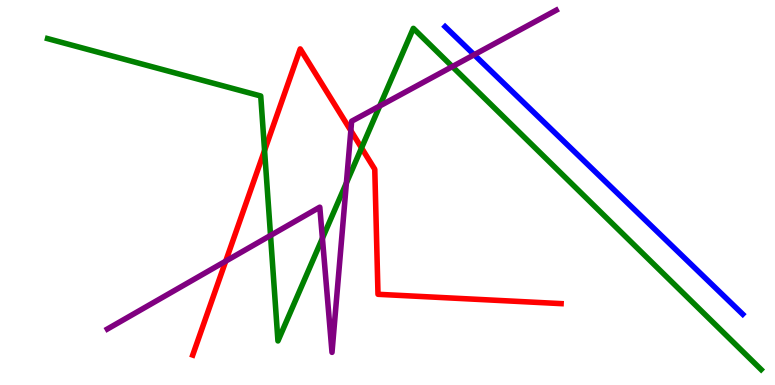[{'lines': ['blue', 'red'], 'intersections': []}, {'lines': ['green', 'red'], 'intersections': [{'x': 3.41, 'y': 6.09}, {'x': 4.67, 'y': 6.16}]}, {'lines': ['purple', 'red'], 'intersections': [{'x': 2.91, 'y': 3.22}, {'x': 4.53, 'y': 6.61}]}, {'lines': ['blue', 'green'], 'intersections': []}, {'lines': ['blue', 'purple'], 'intersections': [{'x': 6.12, 'y': 8.58}]}, {'lines': ['green', 'purple'], 'intersections': [{'x': 3.49, 'y': 3.88}, {'x': 4.16, 'y': 3.81}, {'x': 4.47, 'y': 5.25}, {'x': 4.9, 'y': 7.25}, {'x': 5.84, 'y': 8.27}]}]